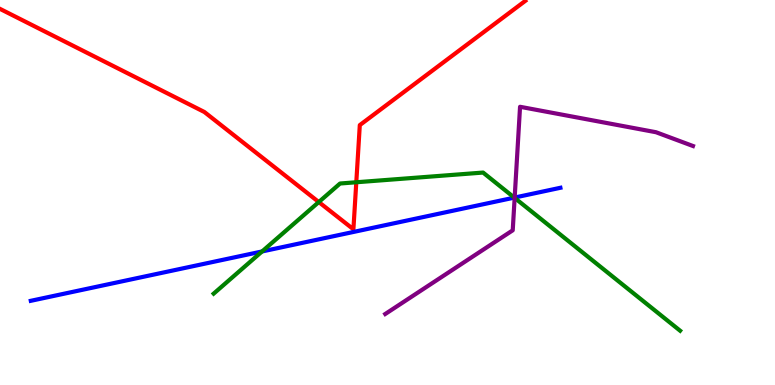[{'lines': ['blue', 'red'], 'intersections': []}, {'lines': ['green', 'red'], 'intersections': [{'x': 4.11, 'y': 4.75}, {'x': 4.6, 'y': 5.27}]}, {'lines': ['purple', 'red'], 'intersections': []}, {'lines': ['blue', 'green'], 'intersections': [{'x': 3.38, 'y': 3.47}, {'x': 6.64, 'y': 4.87}]}, {'lines': ['blue', 'purple'], 'intersections': [{'x': 6.64, 'y': 4.87}]}, {'lines': ['green', 'purple'], 'intersections': [{'x': 6.64, 'y': 4.86}]}]